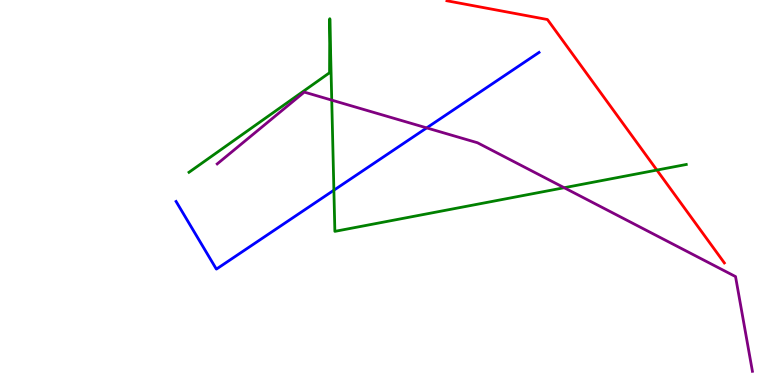[{'lines': ['blue', 'red'], 'intersections': []}, {'lines': ['green', 'red'], 'intersections': [{'x': 8.48, 'y': 5.58}]}, {'lines': ['purple', 'red'], 'intersections': []}, {'lines': ['blue', 'green'], 'intersections': [{'x': 4.31, 'y': 5.06}]}, {'lines': ['blue', 'purple'], 'intersections': [{'x': 5.51, 'y': 6.68}]}, {'lines': ['green', 'purple'], 'intersections': [{'x': 4.28, 'y': 7.4}, {'x': 7.28, 'y': 5.12}]}]